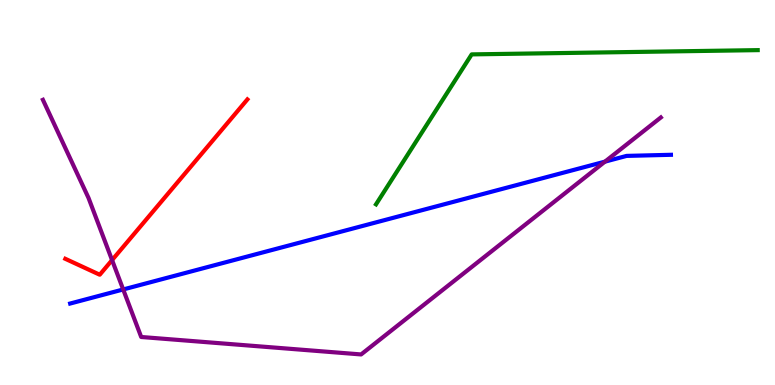[{'lines': ['blue', 'red'], 'intersections': []}, {'lines': ['green', 'red'], 'intersections': []}, {'lines': ['purple', 'red'], 'intersections': [{'x': 1.45, 'y': 3.24}]}, {'lines': ['blue', 'green'], 'intersections': []}, {'lines': ['blue', 'purple'], 'intersections': [{'x': 1.59, 'y': 2.48}, {'x': 7.81, 'y': 5.8}]}, {'lines': ['green', 'purple'], 'intersections': []}]